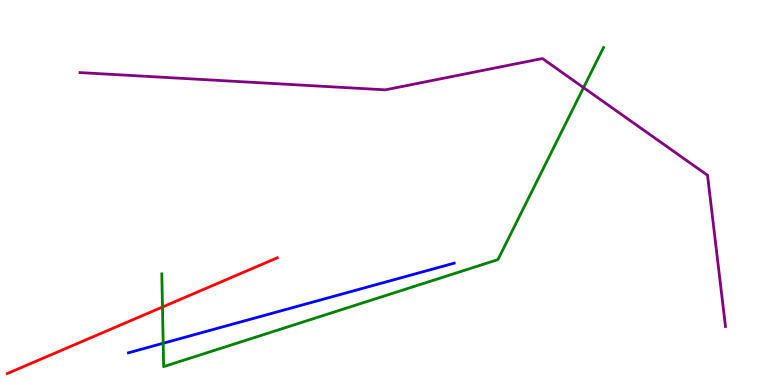[{'lines': ['blue', 'red'], 'intersections': []}, {'lines': ['green', 'red'], 'intersections': [{'x': 2.1, 'y': 2.03}]}, {'lines': ['purple', 'red'], 'intersections': []}, {'lines': ['blue', 'green'], 'intersections': [{'x': 2.11, 'y': 1.08}]}, {'lines': ['blue', 'purple'], 'intersections': []}, {'lines': ['green', 'purple'], 'intersections': [{'x': 7.53, 'y': 7.72}]}]